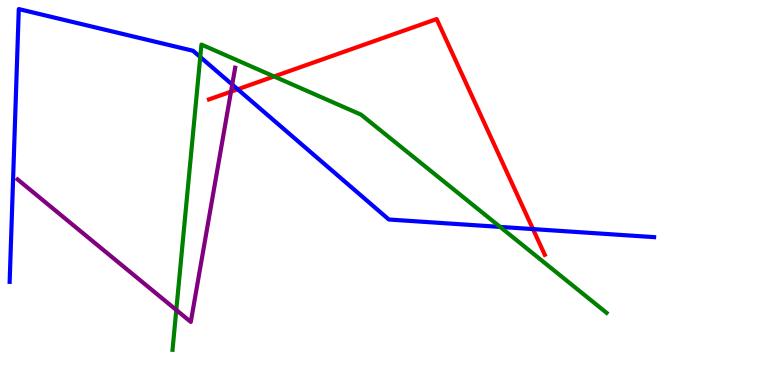[{'lines': ['blue', 'red'], 'intersections': [{'x': 3.07, 'y': 7.68}, {'x': 6.88, 'y': 4.05}]}, {'lines': ['green', 'red'], 'intersections': [{'x': 3.54, 'y': 8.01}]}, {'lines': ['purple', 'red'], 'intersections': [{'x': 2.98, 'y': 7.62}]}, {'lines': ['blue', 'green'], 'intersections': [{'x': 2.58, 'y': 8.52}, {'x': 6.45, 'y': 4.11}]}, {'lines': ['blue', 'purple'], 'intersections': [{'x': 3.0, 'y': 7.8}]}, {'lines': ['green', 'purple'], 'intersections': [{'x': 2.27, 'y': 1.95}]}]